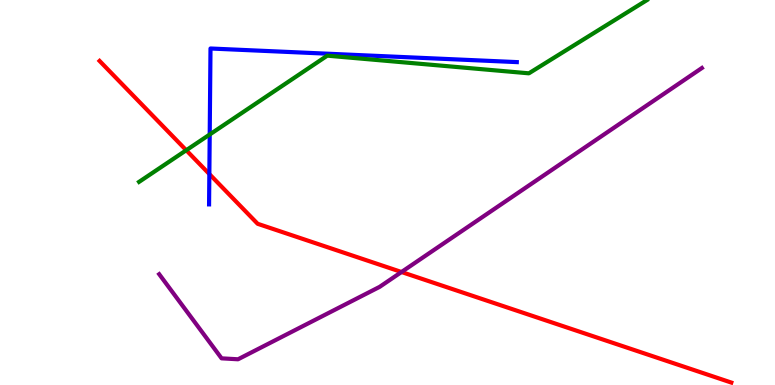[{'lines': ['blue', 'red'], 'intersections': [{'x': 2.7, 'y': 5.48}]}, {'lines': ['green', 'red'], 'intersections': [{'x': 2.4, 'y': 6.1}]}, {'lines': ['purple', 'red'], 'intersections': [{'x': 5.18, 'y': 2.93}]}, {'lines': ['blue', 'green'], 'intersections': [{'x': 2.71, 'y': 6.51}]}, {'lines': ['blue', 'purple'], 'intersections': []}, {'lines': ['green', 'purple'], 'intersections': []}]